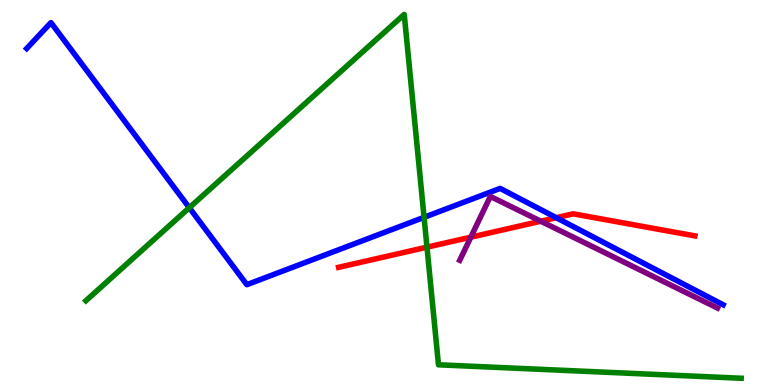[{'lines': ['blue', 'red'], 'intersections': [{'x': 7.18, 'y': 4.35}]}, {'lines': ['green', 'red'], 'intersections': [{'x': 5.51, 'y': 3.58}]}, {'lines': ['purple', 'red'], 'intersections': [{'x': 6.08, 'y': 3.84}, {'x': 6.98, 'y': 4.25}]}, {'lines': ['blue', 'green'], 'intersections': [{'x': 2.44, 'y': 4.6}, {'x': 5.47, 'y': 4.36}]}, {'lines': ['blue', 'purple'], 'intersections': []}, {'lines': ['green', 'purple'], 'intersections': []}]